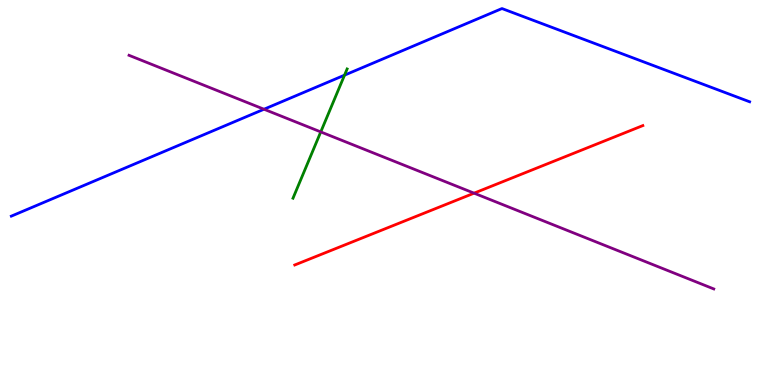[{'lines': ['blue', 'red'], 'intersections': []}, {'lines': ['green', 'red'], 'intersections': []}, {'lines': ['purple', 'red'], 'intersections': [{'x': 6.12, 'y': 4.98}]}, {'lines': ['blue', 'green'], 'intersections': [{'x': 4.45, 'y': 8.05}]}, {'lines': ['blue', 'purple'], 'intersections': [{'x': 3.41, 'y': 7.16}]}, {'lines': ['green', 'purple'], 'intersections': [{'x': 4.14, 'y': 6.57}]}]